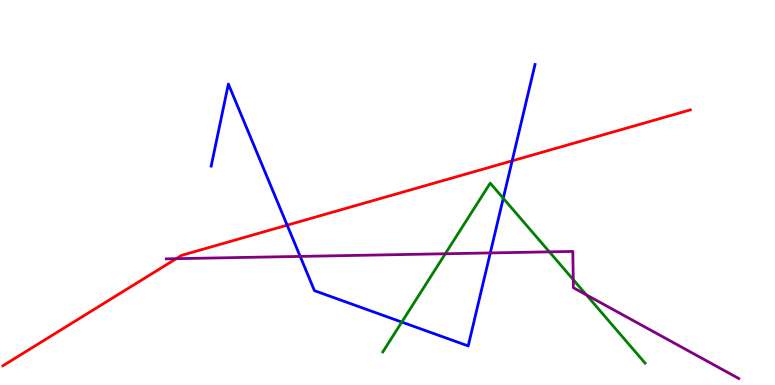[{'lines': ['blue', 'red'], 'intersections': [{'x': 3.71, 'y': 4.15}, {'x': 6.61, 'y': 5.82}]}, {'lines': ['green', 'red'], 'intersections': []}, {'lines': ['purple', 'red'], 'intersections': [{'x': 2.27, 'y': 3.28}]}, {'lines': ['blue', 'green'], 'intersections': [{'x': 5.18, 'y': 1.63}, {'x': 6.49, 'y': 4.85}]}, {'lines': ['blue', 'purple'], 'intersections': [{'x': 3.87, 'y': 3.34}, {'x': 6.33, 'y': 3.43}]}, {'lines': ['green', 'purple'], 'intersections': [{'x': 5.75, 'y': 3.41}, {'x': 7.09, 'y': 3.46}, {'x': 7.4, 'y': 2.74}, {'x': 7.57, 'y': 2.34}]}]